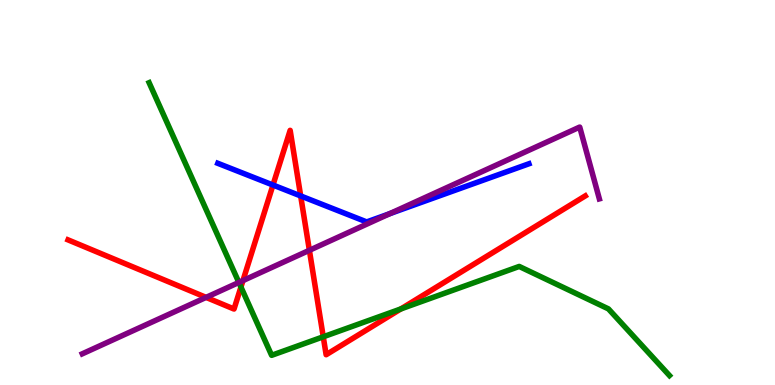[{'lines': ['blue', 'red'], 'intersections': [{'x': 3.52, 'y': 5.19}, {'x': 3.88, 'y': 4.91}]}, {'lines': ['green', 'red'], 'intersections': [{'x': 3.11, 'y': 2.54}, {'x': 4.17, 'y': 1.25}, {'x': 5.17, 'y': 1.98}]}, {'lines': ['purple', 'red'], 'intersections': [{'x': 2.66, 'y': 2.28}, {'x': 3.13, 'y': 2.71}, {'x': 3.99, 'y': 3.5}]}, {'lines': ['blue', 'green'], 'intersections': []}, {'lines': ['blue', 'purple'], 'intersections': [{'x': 5.03, 'y': 4.45}]}, {'lines': ['green', 'purple'], 'intersections': [{'x': 3.08, 'y': 2.66}]}]